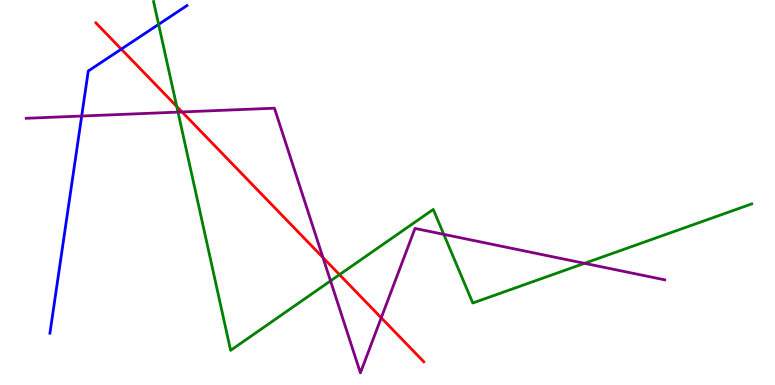[{'lines': ['blue', 'red'], 'intersections': [{'x': 1.56, 'y': 8.72}]}, {'lines': ['green', 'red'], 'intersections': [{'x': 2.28, 'y': 7.23}, {'x': 4.38, 'y': 2.87}]}, {'lines': ['purple', 'red'], 'intersections': [{'x': 2.35, 'y': 7.09}, {'x': 4.17, 'y': 3.31}, {'x': 4.92, 'y': 1.75}]}, {'lines': ['blue', 'green'], 'intersections': [{'x': 2.05, 'y': 9.37}]}, {'lines': ['blue', 'purple'], 'intersections': [{'x': 1.05, 'y': 6.99}]}, {'lines': ['green', 'purple'], 'intersections': [{'x': 2.3, 'y': 7.09}, {'x': 4.26, 'y': 2.7}, {'x': 5.73, 'y': 3.91}, {'x': 7.54, 'y': 3.16}]}]